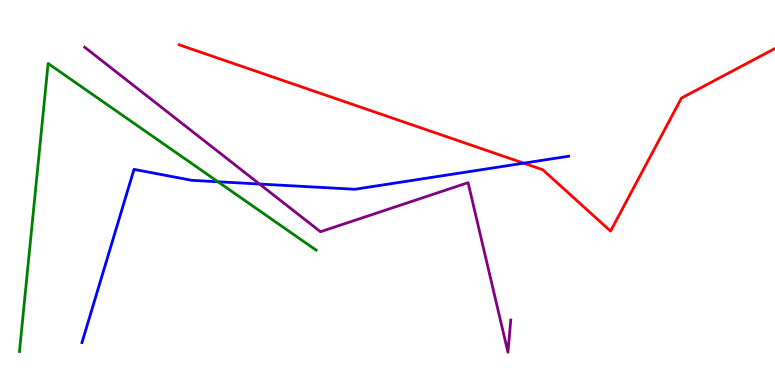[{'lines': ['blue', 'red'], 'intersections': [{'x': 6.76, 'y': 5.76}]}, {'lines': ['green', 'red'], 'intersections': []}, {'lines': ['purple', 'red'], 'intersections': []}, {'lines': ['blue', 'green'], 'intersections': [{'x': 2.81, 'y': 5.28}]}, {'lines': ['blue', 'purple'], 'intersections': [{'x': 3.35, 'y': 5.22}]}, {'lines': ['green', 'purple'], 'intersections': []}]